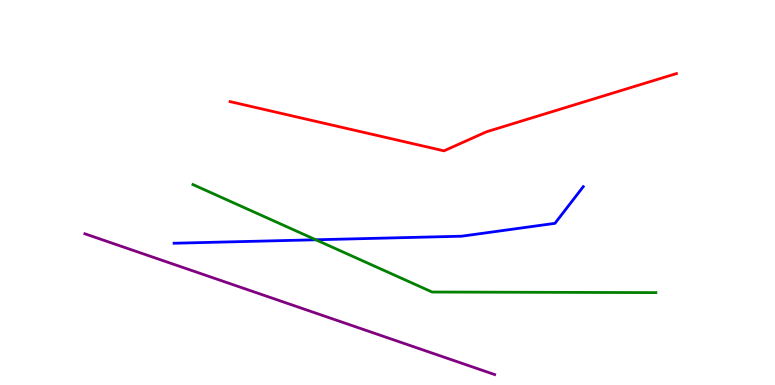[{'lines': ['blue', 'red'], 'intersections': []}, {'lines': ['green', 'red'], 'intersections': []}, {'lines': ['purple', 'red'], 'intersections': []}, {'lines': ['blue', 'green'], 'intersections': [{'x': 4.07, 'y': 3.77}]}, {'lines': ['blue', 'purple'], 'intersections': []}, {'lines': ['green', 'purple'], 'intersections': []}]